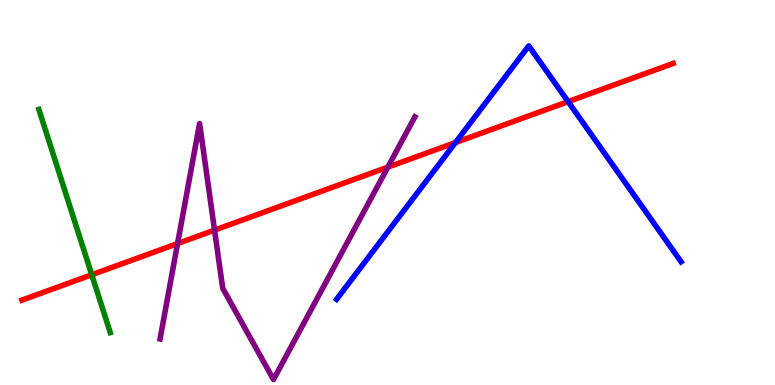[{'lines': ['blue', 'red'], 'intersections': [{'x': 5.88, 'y': 6.3}, {'x': 7.33, 'y': 7.36}]}, {'lines': ['green', 'red'], 'intersections': [{'x': 1.18, 'y': 2.86}]}, {'lines': ['purple', 'red'], 'intersections': [{'x': 2.29, 'y': 3.67}, {'x': 2.77, 'y': 4.02}, {'x': 5.0, 'y': 5.66}]}, {'lines': ['blue', 'green'], 'intersections': []}, {'lines': ['blue', 'purple'], 'intersections': []}, {'lines': ['green', 'purple'], 'intersections': []}]